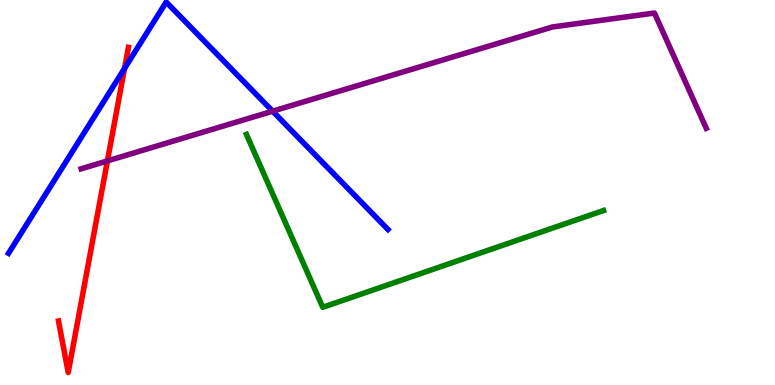[{'lines': ['blue', 'red'], 'intersections': [{'x': 1.61, 'y': 8.22}]}, {'lines': ['green', 'red'], 'intersections': []}, {'lines': ['purple', 'red'], 'intersections': [{'x': 1.39, 'y': 5.82}]}, {'lines': ['blue', 'green'], 'intersections': []}, {'lines': ['blue', 'purple'], 'intersections': [{'x': 3.52, 'y': 7.11}]}, {'lines': ['green', 'purple'], 'intersections': []}]